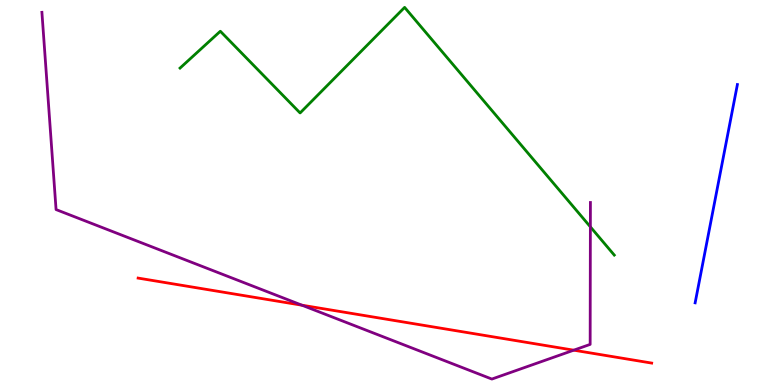[{'lines': ['blue', 'red'], 'intersections': []}, {'lines': ['green', 'red'], 'intersections': []}, {'lines': ['purple', 'red'], 'intersections': [{'x': 3.9, 'y': 2.07}, {'x': 7.4, 'y': 0.904}]}, {'lines': ['blue', 'green'], 'intersections': []}, {'lines': ['blue', 'purple'], 'intersections': []}, {'lines': ['green', 'purple'], 'intersections': [{'x': 7.62, 'y': 4.11}]}]